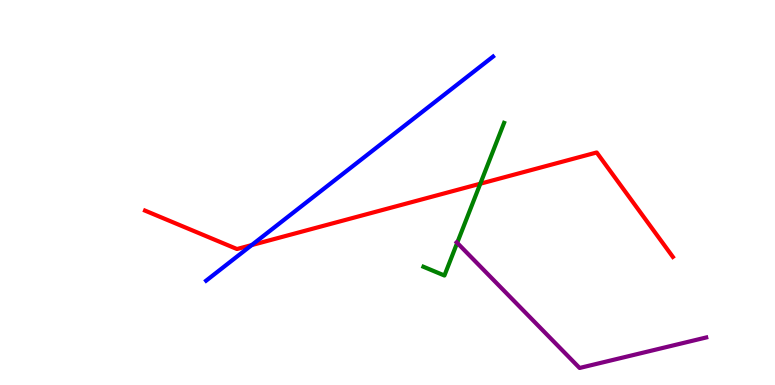[{'lines': ['blue', 'red'], 'intersections': [{'x': 3.25, 'y': 3.63}]}, {'lines': ['green', 'red'], 'intersections': [{'x': 6.2, 'y': 5.23}]}, {'lines': ['purple', 'red'], 'intersections': []}, {'lines': ['blue', 'green'], 'intersections': []}, {'lines': ['blue', 'purple'], 'intersections': []}, {'lines': ['green', 'purple'], 'intersections': [{'x': 5.9, 'y': 3.69}]}]